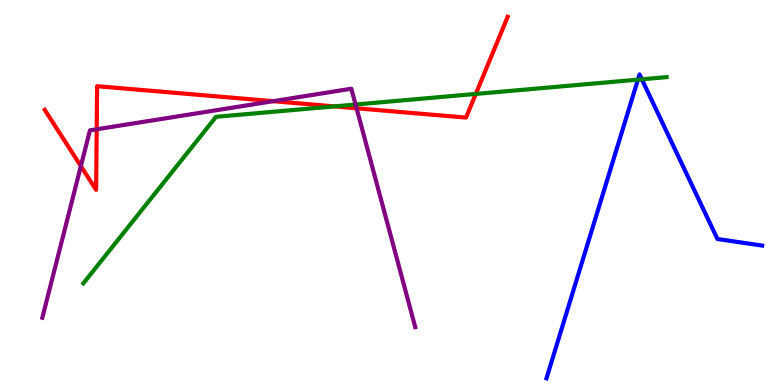[{'lines': ['blue', 'red'], 'intersections': []}, {'lines': ['green', 'red'], 'intersections': [{'x': 4.31, 'y': 7.24}, {'x': 6.14, 'y': 7.56}]}, {'lines': ['purple', 'red'], 'intersections': [{'x': 1.04, 'y': 5.69}, {'x': 1.25, 'y': 6.64}, {'x': 3.52, 'y': 7.37}, {'x': 4.6, 'y': 7.19}]}, {'lines': ['blue', 'green'], 'intersections': [{'x': 8.23, 'y': 7.93}, {'x': 8.28, 'y': 7.94}]}, {'lines': ['blue', 'purple'], 'intersections': []}, {'lines': ['green', 'purple'], 'intersections': [{'x': 4.59, 'y': 7.29}]}]